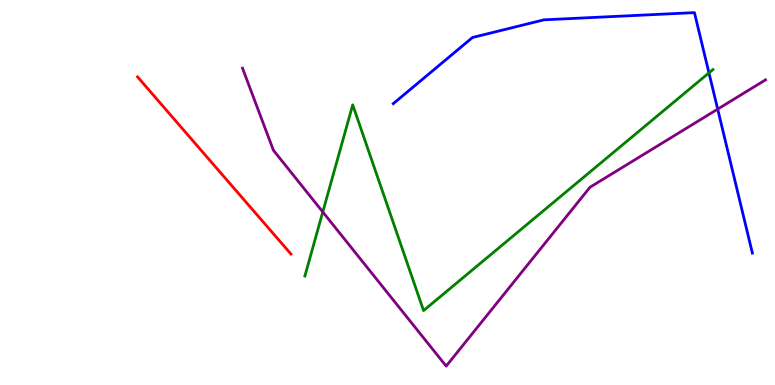[{'lines': ['blue', 'red'], 'intersections': []}, {'lines': ['green', 'red'], 'intersections': []}, {'lines': ['purple', 'red'], 'intersections': []}, {'lines': ['blue', 'green'], 'intersections': [{'x': 9.15, 'y': 8.11}]}, {'lines': ['blue', 'purple'], 'intersections': [{'x': 9.26, 'y': 7.17}]}, {'lines': ['green', 'purple'], 'intersections': [{'x': 4.16, 'y': 4.49}]}]